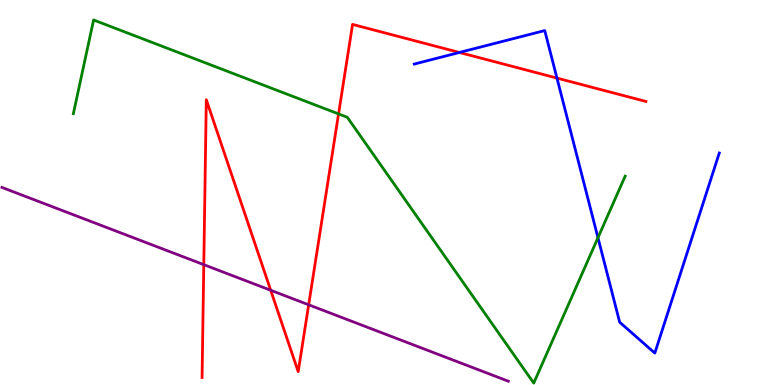[{'lines': ['blue', 'red'], 'intersections': [{'x': 5.93, 'y': 8.64}, {'x': 7.19, 'y': 7.97}]}, {'lines': ['green', 'red'], 'intersections': [{'x': 4.37, 'y': 7.04}]}, {'lines': ['purple', 'red'], 'intersections': [{'x': 2.63, 'y': 3.13}, {'x': 3.49, 'y': 2.46}, {'x': 3.98, 'y': 2.08}]}, {'lines': ['blue', 'green'], 'intersections': [{'x': 7.72, 'y': 3.83}]}, {'lines': ['blue', 'purple'], 'intersections': []}, {'lines': ['green', 'purple'], 'intersections': []}]